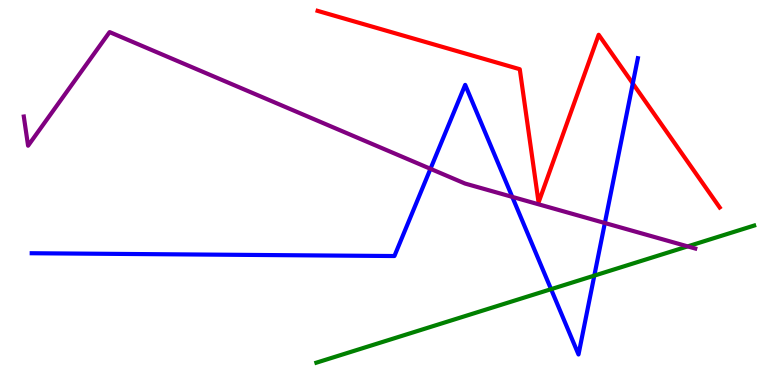[{'lines': ['blue', 'red'], 'intersections': [{'x': 8.17, 'y': 7.83}]}, {'lines': ['green', 'red'], 'intersections': []}, {'lines': ['purple', 'red'], 'intersections': []}, {'lines': ['blue', 'green'], 'intersections': [{'x': 7.11, 'y': 2.49}, {'x': 7.67, 'y': 2.84}]}, {'lines': ['blue', 'purple'], 'intersections': [{'x': 5.55, 'y': 5.62}, {'x': 6.61, 'y': 4.89}, {'x': 7.8, 'y': 4.21}]}, {'lines': ['green', 'purple'], 'intersections': [{'x': 8.87, 'y': 3.6}]}]